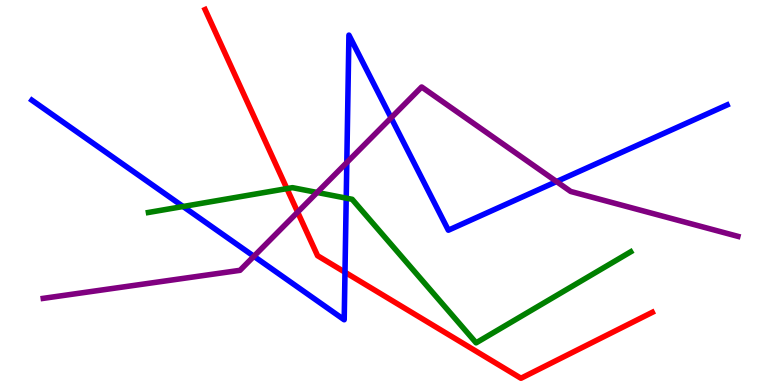[{'lines': ['blue', 'red'], 'intersections': [{'x': 4.45, 'y': 2.93}]}, {'lines': ['green', 'red'], 'intersections': [{'x': 3.7, 'y': 5.1}]}, {'lines': ['purple', 'red'], 'intersections': [{'x': 3.84, 'y': 4.49}]}, {'lines': ['blue', 'green'], 'intersections': [{'x': 2.36, 'y': 4.64}, {'x': 4.47, 'y': 4.85}]}, {'lines': ['blue', 'purple'], 'intersections': [{'x': 3.28, 'y': 3.34}, {'x': 4.47, 'y': 5.78}, {'x': 5.05, 'y': 6.94}, {'x': 7.18, 'y': 5.28}]}, {'lines': ['green', 'purple'], 'intersections': [{'x': 4.09, 'y': 5.0}]}]